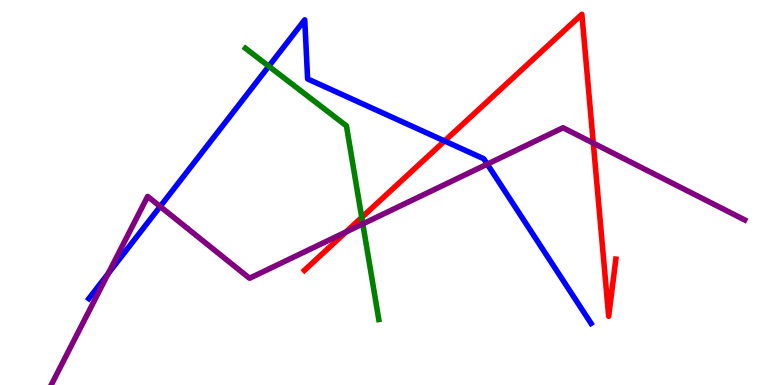[{'lines': ['blue', 'red'], 'intersections': [{'x': 5.74, 'y': 6.34}]}, {'lines': ['green', 'red'], 'intersections': [{'x': 4.67, 'y': 4.35}]}, {'lines': ['purple', 'red'], 'intersections': [{'x': 4.46, 'y': 3.98}, {'x': 7.66, 'y': 6.28}]}, {'lines': ['blue', 'green'], 'intersections': [{'x': 3.47, 'y': 8.28}]}, {'lines': ['blue', 'purple'], 'intersections': [{'x': 1.4, 'y': 2.89}, {'x': 2.07, 'y': 4.64}, {'x': 6.29, 'y': 5.74}]}, {'lines': ['green', 'purple'], 'intersections': [{'x': 4.68, 'y': 4.18}]}]